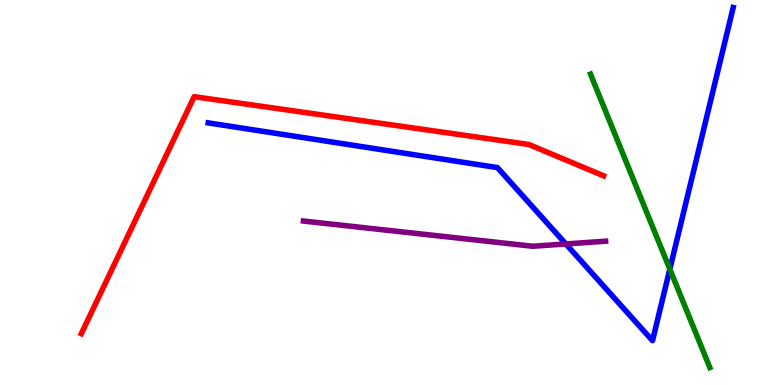[{'lines': ['blue', 'red'], 'intersections': []}, {'lines': ['green', 'red'], 'intersections': []}, {'lines': ['purple', 'red'], 'intersections': []}, {'lines': ['blue', 'green'], 'intersections': [{'x': 8.64, 'y': 3.01}]}, {'lines': ['blue', 'purple'], 'intersections': [{'x': 7.3, 'y': 3.66}]}, {'lines': ['green', 'purple'], 'intersections': []}]